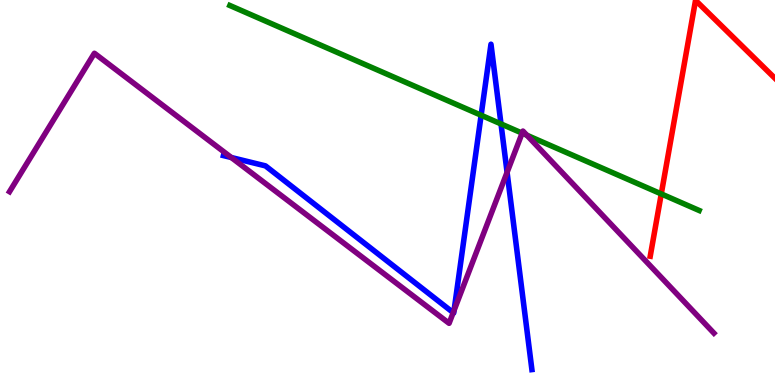[{'lines': ['blue', 'red'], 'intersections': []}, {'lines': ['green', 'red'], 'intersections': [{'x': 8.53, 'y': 4.96}]}, {'lines': ['purple', 'red'], 'intersections': []}, {'lines': ['blue', 'green'], 'intersections': [{'x': 6.21, 'y': 7.01}, {'x': 6.46, 'y': 6.78}]}, {'lines': ['blue', 'purple'], 'intersections': [{'x': 2.98, 'y': 5.91}, {'x': 5.85, 'y': 1.88}, {'x': 5.86, 'y': 1.94}, {'x': 6.54, 'y': 5.52}]}, {'lines': ['green', 'purple'], 'intersections': [{'x': 6.74, 'y': 6.54}, {'x': 6.8, 'y': 6.49}]}]